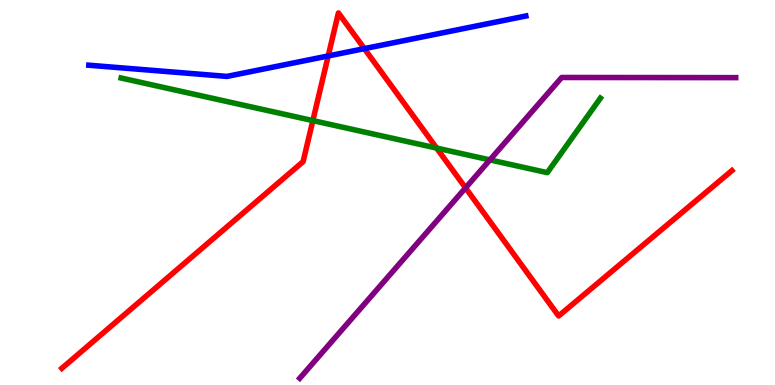[{'lines': ['blue', 'red'], 'intersections': [{'x': 4.23, 'y': 8.55}, {'x': 4.7, 'y': 8.74}]}, {'lines': ['green', 'red'], 'intersections': [{'x': 4.04, 'y': 6.87}, {'x': 5.63, 'y': 6.15}]}, {'lines': ['purple', 'red'], 'intersections': [{'x': 6.01, 'y': 5.12}]}, {'lines': ['blue', 'green'], 'intersections': []}, {'lines': ['blue', 'purple'], 'intersections': []}, {'lines': ['green', 'purple'], 'intersections': [{'x': 6.32, 'y': 5.85}]}]